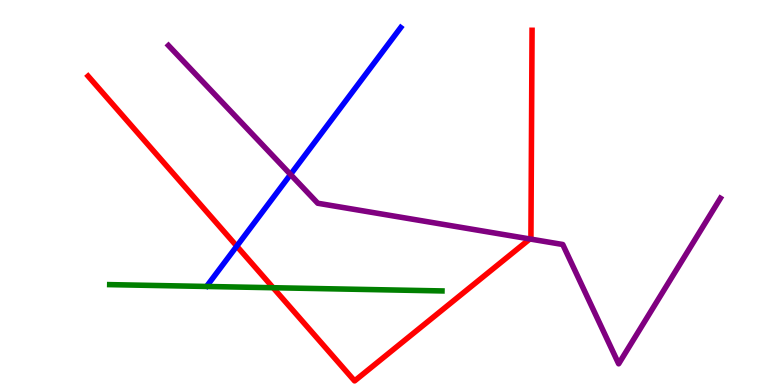[{'lines': ['blue', 'red'], 'intersections': [{'x': 3.06, 'y': 3.61}]}, {'lines': ['green', 'red'], 'intersections': [{'x': 3.52, 'y': 2.53}]}, {'lines': ['purple', 'red'], 'intersections': [{'x': 6.84, 'y': 3.79}]}, {'lines': ['blue', 'green'], 'intersections': []}, {'lines': ['blue', 'purple'], 'intersections': [{'x': 3.75, 'y': 5.47}]}, {'lines': ['green', 'purple'], 'intersections': []}]